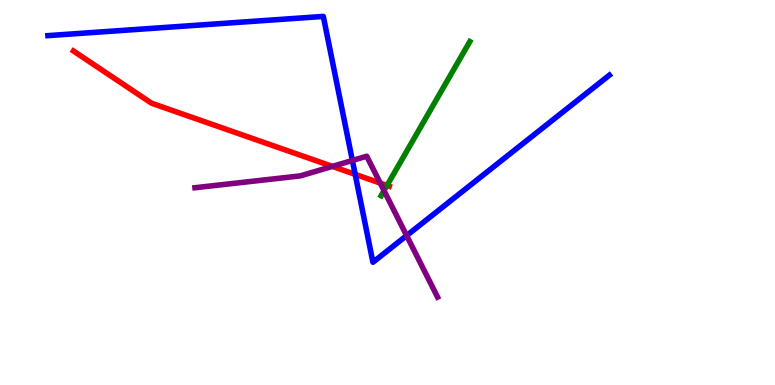[{'lines': ['blue', 'red'], 'intersections': [{'x': 4.58, 'y': 5.47}]}, {'lines': ['green', 'red'], 'intersections': [{'x': 4.99, 'y': 5.18}]}, {'lines': ['purple', 'red'], 'intersections': [{'x': 4.29, 'y': 5.68}, {'x': 4.91, 'y': 5.24}]}, {'lines': ['blue', 'green'], 'intersections': []}, {'lines': ['blue', 'purple'], 'intersections': [{'x': 4.55, 'y': 5.83}, {'x': 5.25, 'y': 3.88}]}, {'lines': ['green', 'purple'], 'intersections': [{'x': 4.96, 'y': 5.05}]}]